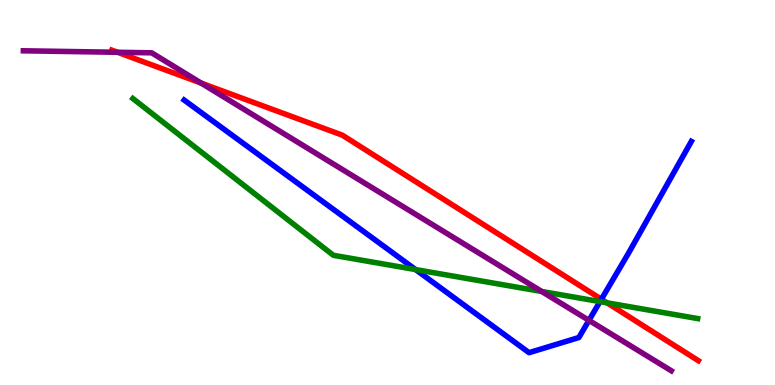[{'lines': ['blue', 'red'], 'intersections': [{'x': 7.76, 'y': 2.23}]}, {'lines': ['green', 'red'], 'intersections': [{'x': 7.83, 'y': 2.13}]}, {'lines': ['purple', 'red'], 'intersections': [{'x': 1.52, 'y': 8.64}, {'x': 2.6, 'y': 7.84}]}, {'lines': ['blue', 'green'], 'intersections': [{'x': 5.36, 'y': 3.0}, {'x': 7.74, 'y': 2.17}]}, {'lines': ['blue', 'purple'], 'intersections': [{'x': 7.6, 'y': 1.68}]}, {'lines': ['green', 'purple'], 'intersections': [{'x': 6.99, 'y': 2.43}]}]